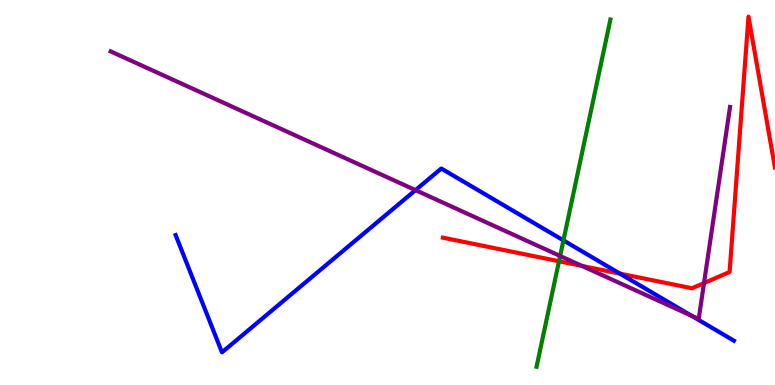[{'lines': ['blue', 'red'], 'intersections': [{'x': 8.0, 'y': 2.89}]}, {'lines': ['green', 'red'], 'intersections': [{'x': 7.21, 'y': 3.21}]}, {'lines': ['purple', 'red'], 'intersections': [{'x': 7.51, 'y': 3.09}, {'x': 9.08, 'y': 2.65}]}, {'lines': ['blue', 'green'], 'intersections': [{'x': 7.27, 'y': 3.76}]}, {'lines': ['blue', 'purple'], 'intersections': [{'x': 5.36, 'y': 5.06}, {'x': 8.93, 'y': 1.8}]}, {'lines': ['green', 'purple'], 'intersections': [{'x': 7.23, 'y': 3.35}]}]